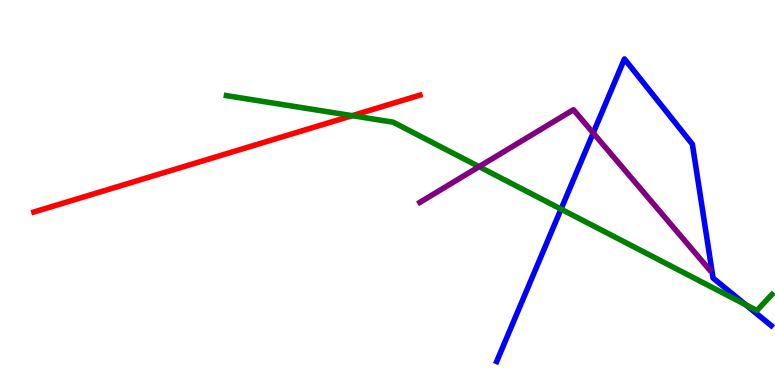[{'lines': ['blue', 'red'], 'intersections': []}, {'lines': ['green', 'red'], 'intersections': [{'x': 4.54, 'y': 7.0}]}, {'lines': ['purple', 'red'], 'intersections': []}, {'lines': ['blue', 'green'], 'intersections': [{'x': 7.24, 'y': 4.57}, {'x': 9.62, 'y': 2.08}]}, {'lines': ['blue', 'purple'], 'intersections': [{'x': 7.65, 'y': 6.55}]}, {'lines': ['green', 'purple'], 'intersections': [{'x': 6.18, 'y': 5.67}]}]